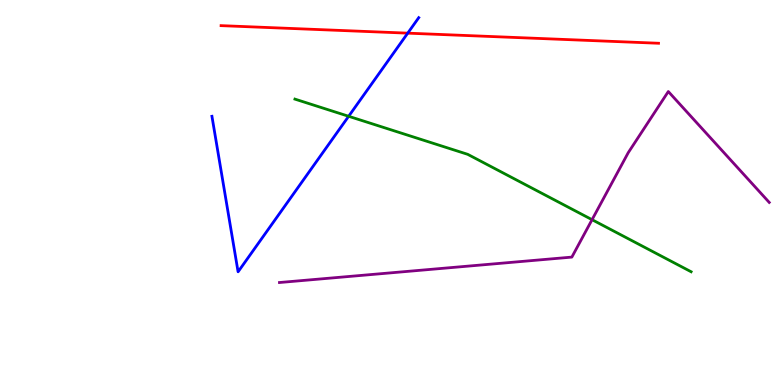[{'lines': ['blue', 'red'], 'intersections': [{'x': 5.26, 'y': 9.14}]}, {'lines': ['green', 'red'], 'intersections': []}, {'lines': ['purple', 'red'], 'intersections': []}, {'lines': ['blue', 'green'], 'intersections': [{'x': 4.5, 'y': 6.98}]}, {'lines': ['blue', 'purple'], 'intersections': []}, {'lines': ['green', 'purple'], 'intersections': [{'x': 7.64, 'y': 4.29}]}]